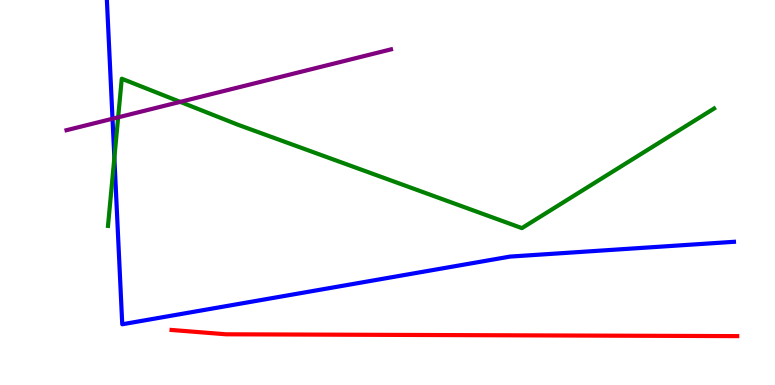[{'lines': ['blue', 'red'], 'intersections': []}, {'lines': ['green', 'red'], 'intersections': []}, {'lines': ['purple', 'red'], 'intersections': []}, {'lines': ['blue', 'green'], 'intersections': [{'x': 1.48, 'y': 5.9}]}, {'lines': ['blue', 'purple'], 'intersections': [{'x': 1.45, 'y': 6.92}]}, {'lines': ['green', 'purple'], 'intersections': [{'x': 1.52, 'y': 6.95}, {'x': 2.33, 'y': 7.35}]}]